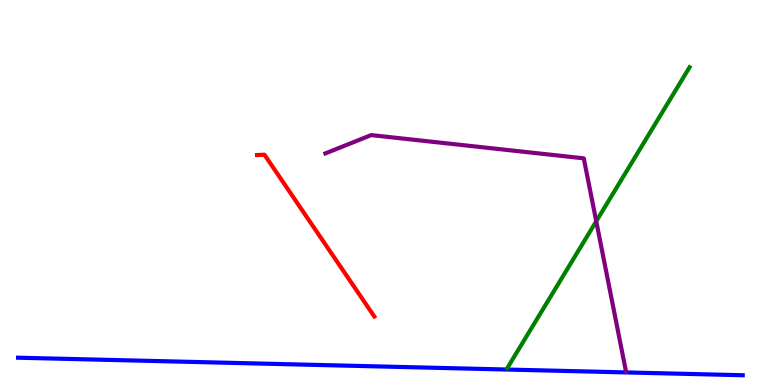[{'lines': ['blue', 'red'], 'intersections': []}, {'lines': ['green', 'red'], 'intersections': []}, {'lines': ['purple', 'red'], 'intersections': []}, {'lines': ['blue', 'green'], 'intersections': []}, {'lines': ['blue', 'purple'], 'intersections': []}, {'lines': ['green', 'purple'], 'intersections': [{'x': 7.69, 'y': 4.25}]}]